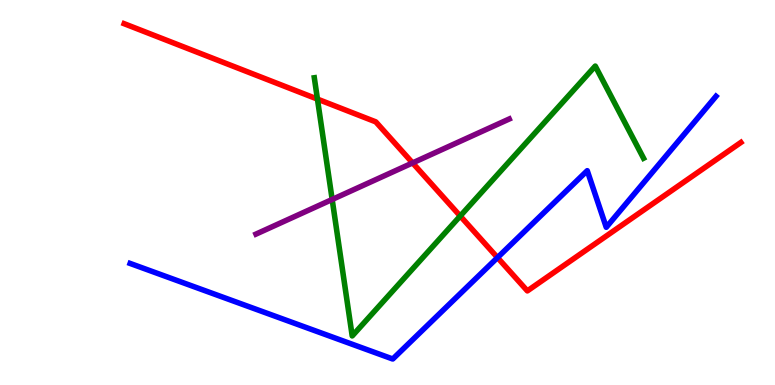[{'lines': ['blue', 'red'], 'intersections': [{'x': 6.42, 'y': 3.31}]}, {'lines': ['green', 'red'], 'intersections': [{'x': 4.1, 'y': 7.43}, {'x': 5.94, 'y': 4.39}]}, {'lines': ['purple', 'red'], 'intersections': [{'x': 5.32, 'y': 5.77}]}, {'lines': ['blue', 'green'], 'intersections': []}, {'lines': ['blue', 'purple'], 'intersections': []}, {'lines': ['green', 'purple'], 'intersections': [{'x': 4.29, 'y': 4.82}]}]